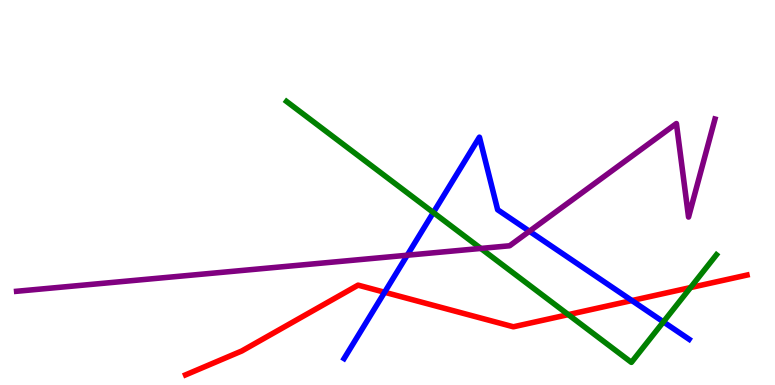[{'lines': ['blue', 'red'], 'intersections': [{'x': 4.96, 'y': 2.41}, {'x': 8.15, 'y': 2.19}]}, {'lines': ['green', 'red'], 'intersections': [{'x': 7.33, 'y': 1.83}, {'x': 8.91, 'y': 2.53}]}, {'lines': ['purple', 'red'], 'intersections': []}, {'lines': ['blue', 'green'], 'intersections': [{'x': 5.59, 'y': 4.48}, {'x': 8.56, 'y': 1.64}]}, {'lines': ['blue', 'purple'], 'intersections': [{'x': 5.25, 'y': 3.37}, {'x': 6.83, 'y': 3.99}]}, {'lines': ['green', 'purple'], 'intersections': [{'x': 6.2, 'y': 3.55}]}]